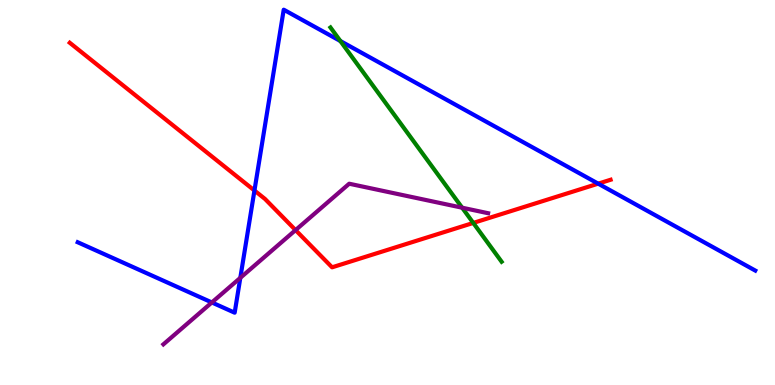[{'lines': ['blue', 'red'], 'intersections': [{'x': 3.28, 'y': 5.05}, {'x': 7.72, 'y': 5.23}]}, {'lines': ['green', 'red'], 'intersections': [{'x': 6.11, 'y': 4.21}]}, {'lines': ['purple', 'red'], 'intersections': [{'x': 3.81, 'y': 4.02}]}, {'lines': ['blue', 'green'], 'intersections': [{'x': 4.39, 'y': 8.93}]}, {'lines': ['blue', 'purple'], 'intersections': [{'x': 2.73, 'y': 2.14}, {'x': 3.1, 'y': 2.78}]}, {'lines': ['green', 'purple'], 'intersections': [{'x': 5.96, 'y': 4.61}]}]